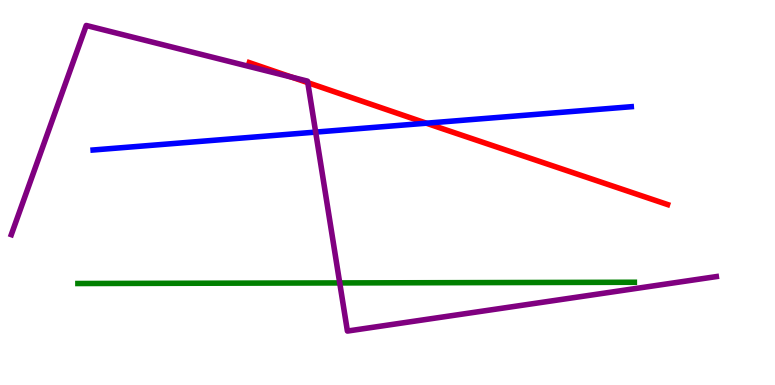[{'lines': ['blue', 'red'], 'intersections': [{'x': 5.5, 'y': 6.8}]}, {'lines': ['green', 'red'], 'intersections': []}, {'lines': ['purple', 'red'], 'intersections': [{'x': 3.77, 'y': 7.99}, {'x': 3.97, 'y': 7.85}]}, {'lines': ['blue', 'green'], 'intersections': []}, {'lines': ['blue', 'purple'], 'intersections': [{'x': 4.07, 'y': 6.57}]}, {'lines': ['green', 'purple'], 'intersections': [{'x': 4.38, 'y': 2.65}]}]